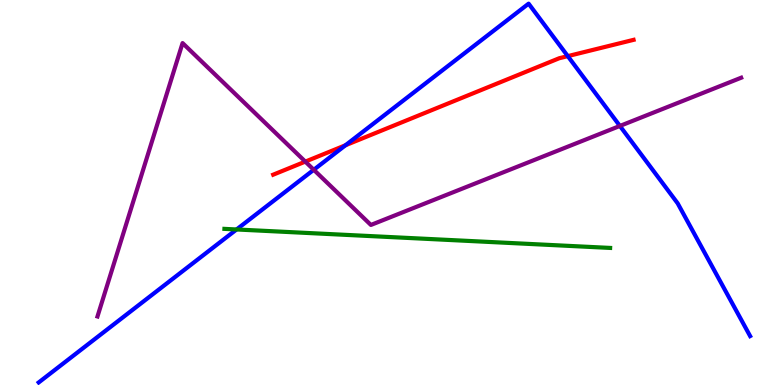[{'lines': ['blue', 'red'], 'intersections': [{'x': 4.46, 'y': 6.23}, {'x': 7.33, 'y': 8.54}]}, {'lines': ['green', 'red'], 'intersections': []}, {'lines': ['purple', 'red'], 'intersections': [{'x': 3.94, 'y': 5.8}]}, {'lines': ['blue', 'green'], 'intersections': [{'x': 3.05, 'y': 4.04}]}, {'lines': ['blue', 'purple'], 'intersections': [{'x': 4.05, 'y': 5.59}, {'x': 8.0, 'y': 6.73}]}, {'lines': ['green', 'purple'], 'intersections': []}]